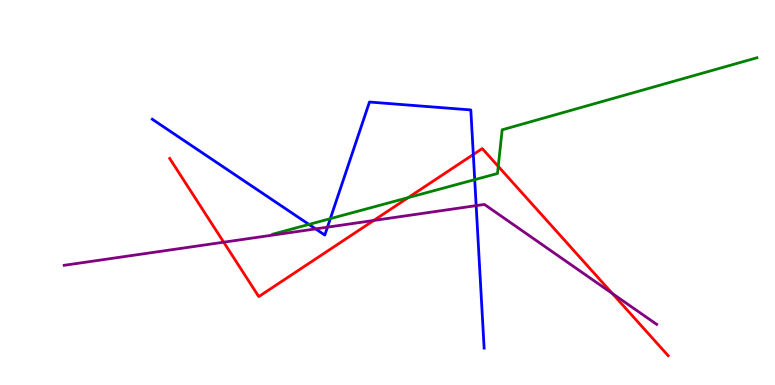[{'lines': ['blue', 'red'], 'intersections': [{'x': 6.11, 'y': 5.99}]}, {'lines': ['green', 'red'], 'intersections': [{'x': 5.27, 'y': 4.87}, {'x': 6.43, 'y': 5.68}]}, {'lines': ['purple', 'red'], 'intersections': [{'x': 2.89, 'y': 3.71}, {'x': 4.82, 'y': 4.27}, {'x': 7.9, 'y': 2.38}]}, {'lines': ['blue', 'green'], 'intersections': [{'x': 3.99, 'y': 4.17}, {'x': 4.26, 'y': 4.32}, {'x': 6.13, 'y': 5.33}]}, {'lines': ['blue', 'purple'], 'intersections': [{'x': 4.07, 'y': 4.05}, {'x': 4.23, 'y': 4.1}, {'x': 6.14, 'y': 4.66}]}, {'lines': ['green', 'purple'], 'intersections': []}]